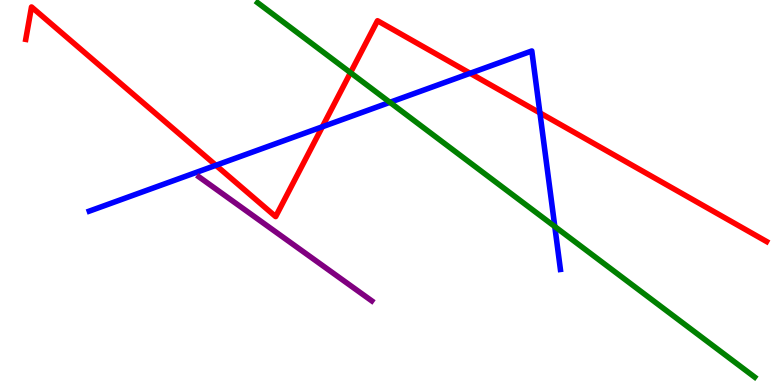[{'lines': ['blue', 'red'], 'intersections': [{'x': 2.79, 'y': 5.71}, {'x': 4.16, 'y': 6.71}, {'x': 6.07, 'y': 8.1}, {'x': 6.97, 'y': 7.07}]}, {'lines': ['green', 'red'], 'intersections': [{'x': 4.52, 'y': 8.11}]}, {'lines': ['purple', 'red'], 'intersections': []}, {'lines': ['blue', 'green'], 'intersections': [{'x': 5.03, 'y': 7.34}, {'x': 7.16, 'y': 4.12}]}, {'lines': ['blue', 'purple'], 'intersections': []}, {'lines': ['green', 'purple'], 'intersections': []}]